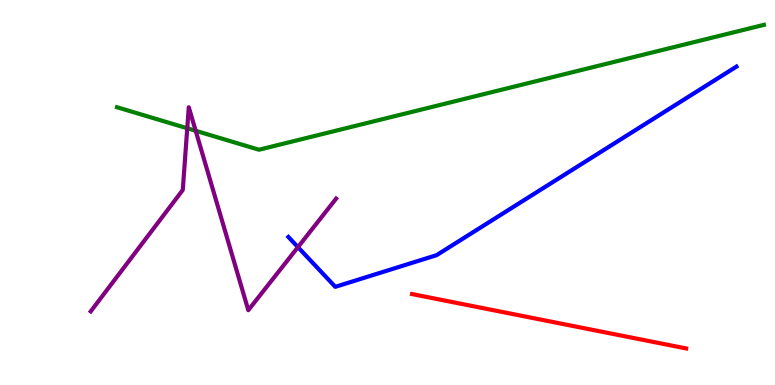[{'lines': ['blue', 'red'], 'intersections': []}, {'lines': ['green', 'red'], 'intersections': []}, {'lines': ['purple', 'red'], 'intersections': []}, {'lines': ['blue', 'green'], 'intersections': []}, {'lines': ['blue', 'purple'], 'intersections': [{'x': 3.84, 'y': 3.58}]}, {'lines': ['green', 'purple'], 'intersections': [{'x': 2.42, 'y': 6.67}, {'x': 2.52, 'y': 6.6}]}]